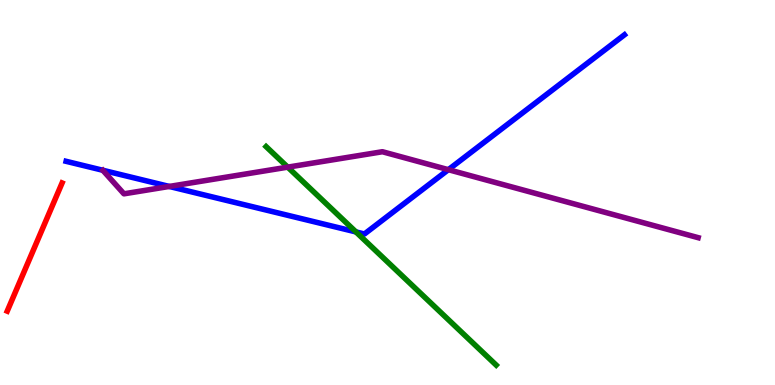[{'lines': ['blue', 'red'], 'intersections': []}, {'lines': ['green', 'red'], 'intersections': []}, {'lines': ['purple', 'red'], 'intersections': []}, {'lines': ['blue', 'green'], 'intersections': [{'x': 4.59, 'y': 3.98}]}, {'lines': ['blue', 'purple'], 'intersections': [{'x': 2.18, 'y': 5.16}, {'x': 5.79, 'y': 5.59}]}, {'lines': ['green', 'purple'], 'intersections': [{'x': 3.71, 'y': 5.66}]}]